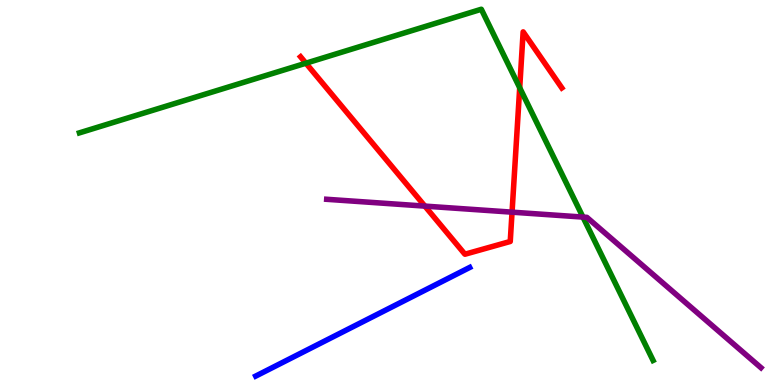[{'lines': ['blue', 'red'], 'intersections': []}, {'lines': ['green', 'red'], 'intersections': [{'x': 3.95, 'y': 8.36}, {'x': 6.71, 'y': 7.72}]}, {'lines': ['purple', 'red'], 'intersections': [{'x': 5.48, 'y': 4.65}, {'x': 6.61, 'y': 4.49}]}, {'lines': ['blue', 'green'], 'intersections': []}, {'lines': ['blue', 'purple'], 'intersections': []}, {'lines': ['green', 'purple'], 'intersections': [{'x': 7.52, 'y': 4.36}]}]